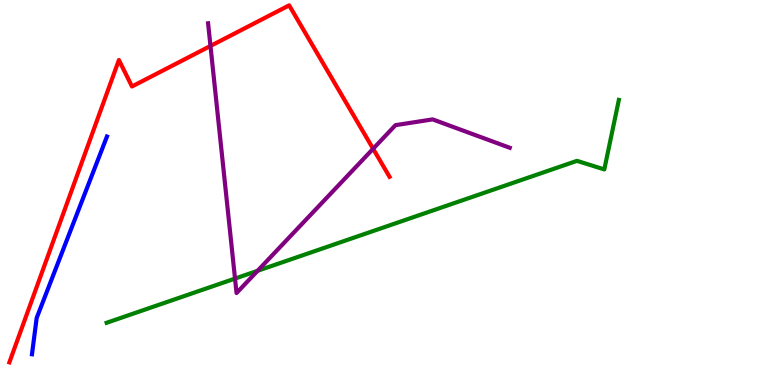[{'lines': ['blue', 'red'], 'intersections': []}, {'lines': ['green', 'red'], 'intersections': []}, {'lines': ['purple', 'red'], 'intersections': [{'x': 2.72, 'y': 8.81}, {'x': 4.81, 'y': 6.14}]}, {'lines': ['blue', 'green'], 'intersections': []}, {'lines': ['blue', 'purple'], 'intersections': []}, {'lines': ['green', 'purple'], 'intersections': [{'x': 3.03, 'y': 2.76}, {'x': 3.32, 'y': 2.97}]}]